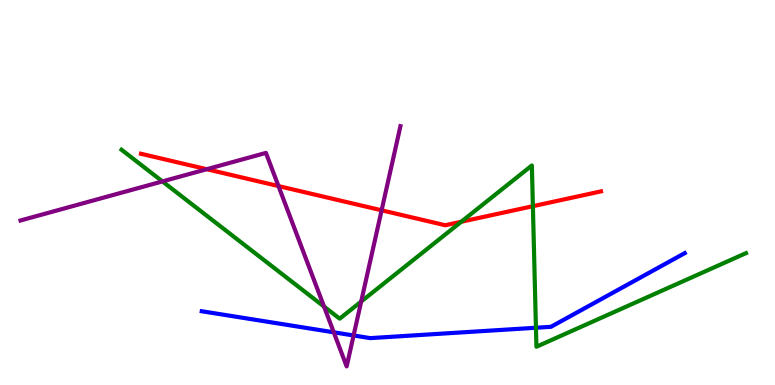[{'lines': ['blue', 'red'], 'intersections': []}, {'lines': ['green', 'red'], 'intersections': [{'x': 5.95, 'y': 4.24}, {'x': 6.88, 'y': 4.64}]}, {'lines': ['purple', 'red'], 'intersections': [{'x': 2.67, 'y': 5.6}, {'x': 3.59, 'y': 5.17}, {'x': 4.92, 'y': 4.54}]}, {'lines': ['blue', 'green'], 'intersections': [{'x': 6.92, 'y': 1.49}]}, {'lines': ['blue', 'purple'], 'intersections': [{'x': 4.31, 'y': 1.37}, {'x': 4.56, 'y': 1.29}]}, {'lines': ['green', 'purple'], 'intersections': [{'x': 2.1, 'y': 5.29}, {'x': 4.18, 'y': 2.04}, {'x': 4.66, 'y': 2.17}]}]